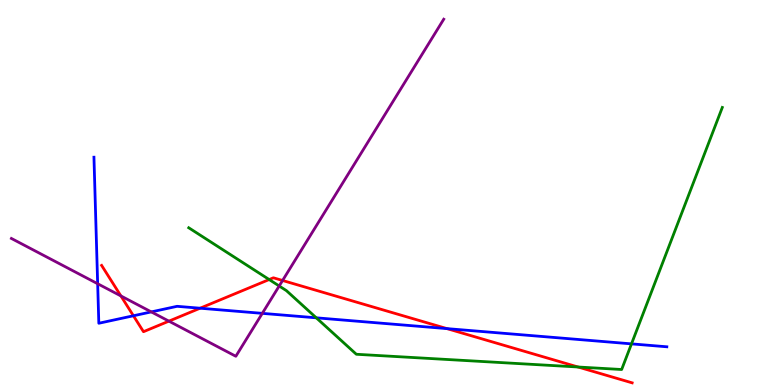[{'lines': ['blue', 'red'], 'intersections': [{'x': 1.72, 'y': 1.8}, {'x': 2.58, 'y': 1.99}, {'x': 5.77, 'y': 1.46}]}, {'lines': ['green', 'red'], 'intersections': [{'x': 3.47, 'y': 2.74}, {'x': 7.46, 'y': 0.467}]}, {'lines': ['purple', 'red'], 'intersections': [{'x': 1.56, 'y': 2.31}, {'x': 2.18, 'y': 1.66}, {'x': 3.65, 'y': 2.71}]}, {'lines': ['blue', 'green'], 'intersections': [{'x': 4.08, 'y': 1.75}, {'x': 8.15, 'y': 1.07}]}, {'lines': ['blue', 'purple'], 'intersections': [{'x': 1.26, 'y': 2.63}, {'x': 1.95, 'y': 1.9}, {'x': 3.38, 'y': 1.86}]}, {'lines': ['green', 'purple'], 'intersections': [{'x': 3.6, 'y': 2.57}]}]